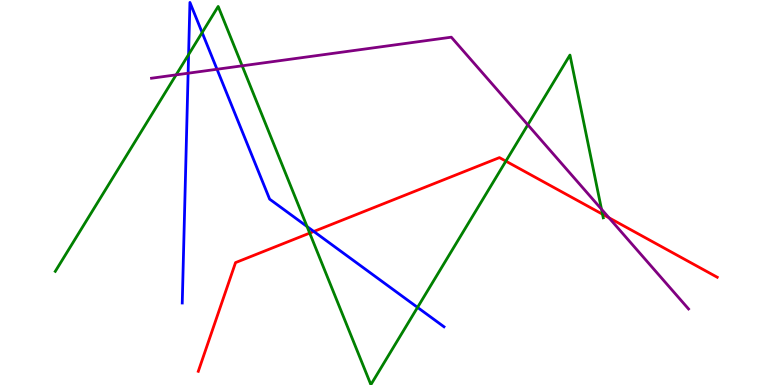[{'lines': ['blue', 'red'], 'intersections': [{'x': 4.05, 'y': 3.99}]}, {'lines': ['green', 'red'], 'intersections': [{'x': 4.0, 'y': 3.95}, {'x': 6.53, 'y': 5.81}, {'x': 7.77, 'y': 4.44}]}, {'lines': ['purple', 'red'], 'intersections': [{'x': 7.86, 'y': 4.34}]}, {'lines': ['blue', 'green'], 'intersections': [{'x': 2.43, 'y': 8.58}, {'x': 2.61, 'y': 9.15}, {'x': 3.96, 'y': 4.12}, {'x': 5.39, 'y': 2.02}]}, {'lines': ['blue', 'purple'], 'intersections': [{'x': 2.43, 'y': 8.1}, {'x': 2.8, 'y': 8.2}]}, {'lines': ['green', 'purple'], 'intersections': [{'x': 2.27, 'y': 8.06}, {'x': 3.12, 'y': 8.29}, {'x': 6.81, 'y': 6.76}, {'x': 7.76, 'y': 4.57}]}]